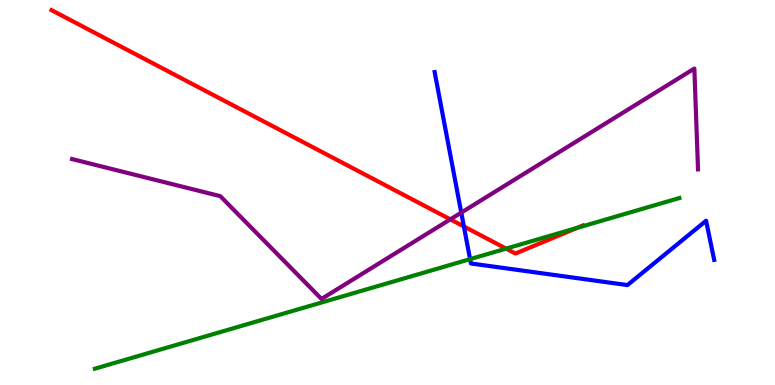[{'lines': ['blue', 'red'], 'intersections': [{'x': 5.99, 'y': 4.12}]}, {'lines': ['green', 'red'], 'intersections': [{'x': 6.53, 'y': 3.54}, {'x': 7.45, 'y': 4.08}]}, {'lines': ['purple', 'red'], 'intersections': [{'x': 5.81, 'y': 4.3}]}, {'lines': ['blue', 'green'], 'intersections': [{'x': 6.07, 'y': 3.27}]}, {'lines': ['blue', 'purple'], 'intersections': [{'x': 5.95, 'y': 4.48}]}, {'lines': ['green', 'purple'], 'intersections': []}]